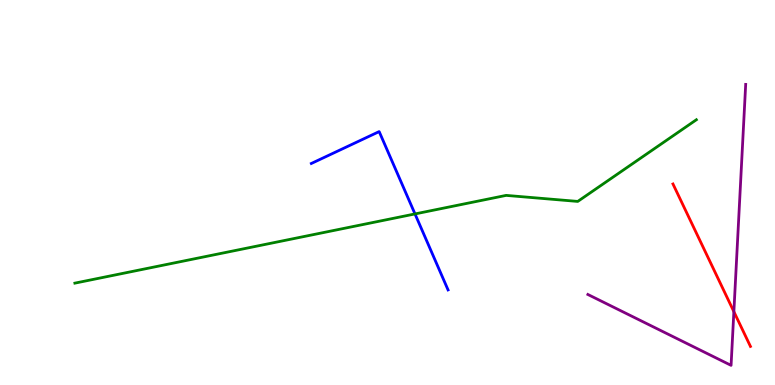[{'lines': ['blue', 'red'], 'intersections': []}, {'lines': ['green', 'red'], 'intersections': []}, {'lines': ['purple', 'red'], 'intersections': [{'x': 9.47, 'y': 1.91}]}, {'lines': ['blue', 'green'], 'intersections': [{'x': 5.35, 'y': 4.44}]}, {'lines': ['blue', 'purple'], 'intersections': []}, {'lines': ['green', 'purple'], 'intersections': []}]